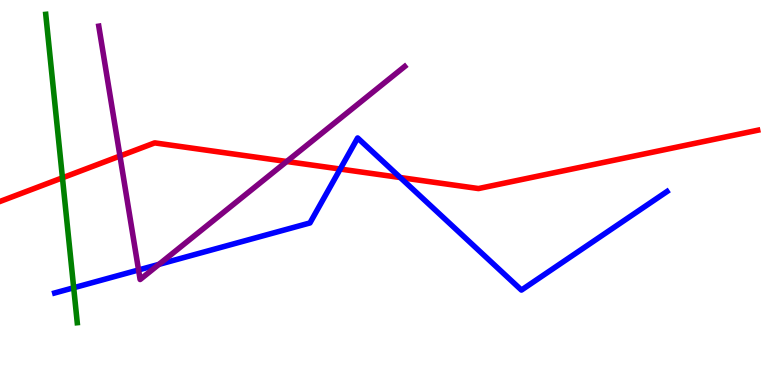[{'lines': ['blue', 'red'], 'intersections': [{'x': 4.39, 'y': 5.61}, {'x': 5.16, 'y': 5.39}]}, {'lines': ['green', 'red'], 'intersections': [{'x': 0.806, 'y': 5.38}]}, {'lines': ['purple', 'red'], 'intersections': [{'x': 1.55, 'y': 5.95}, {'x': 3.7, 'y': 5.81}]}, {'lines': ['blue', 'green'], 'intersections': [{'x': 0.951, 'y': 2.53}]}, {'lines': ['blue', 'purple'], 'intersections': [{'x': 1.79, 'y': 2.99}, {'x': 2.05, 'y': 3.13}]}, {'lines': ['green', 'purple'], 'intersections': []}]